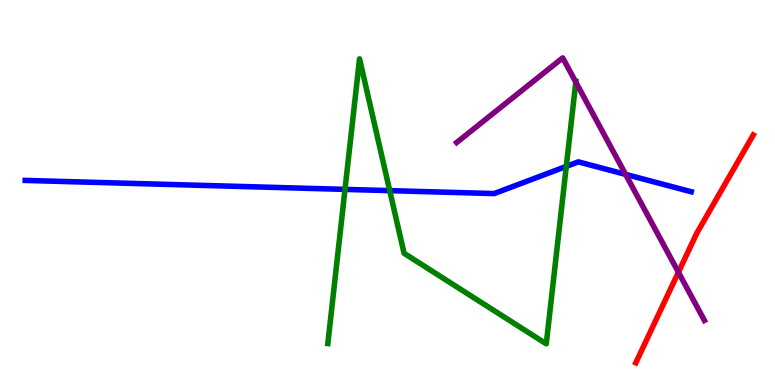[{'lines': ['blue', 'red'], 'intersections': []}, {'lines': ['green', 'red'], 'intersections': []}, {'lines': ['purple', 'red'], 'intersections': [{'x': 8.75, 'y': 2.93}]}, {'lines': ['blue', 'green'], 'intersections': [{'x': 4.45, 'y': 5.08}, {'x': 5.03, 'y': 5.05}, {'x': 7.31, 'y': 5.68}]}, {'lines': ['blue', 'purple'], 'intersections': [{'x': 8.07, 'y': 5.47}]}, {'lines': ['green', 'purple'], 'intersections': [{'x': 7.43, 'y': 7.87}]}]